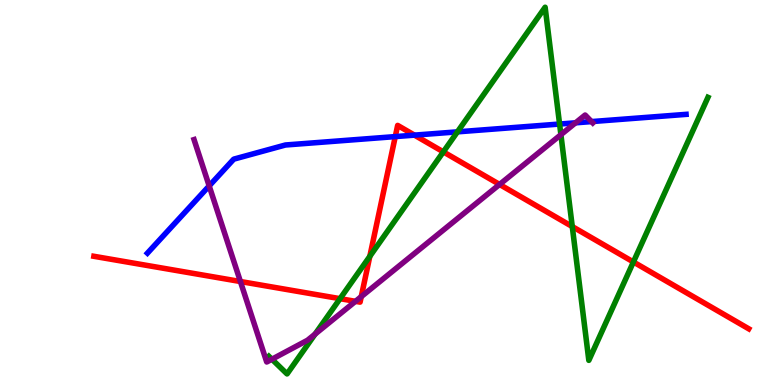[{'lines': ['blue', 'red'], 'intersections': [{'x': 5.1, 'y': 6.45}, {'x': 5.35, 'y': 6.49}]}, {'lines': ['green', 'red'], 'intersections': [{'x': 4.39, 'y': 2.24}, {'x': 4.77, 'y': 3.34}, {'x': 5.72, 'y': 6.06}, {'x': 7.38, 'y': 4.12}, {'x': 8.17, 'y': 3.2}]}, {'lines': ['purple', 'red'], 'intersections': [{'x': 3.1, 'y': 2.69}, {'x': 4.59, 'y': 2.17}, {'x': 4.66, 'y': 2.29}, {'x': 6.45, 'y': 5.21}]}, {'lines': ['blue', 'green'], 'intersections': [{'x': 5.9, 'y': 6.58}, {'x': 7.22, 'y': 6.78}]}, {'lines': ['blue', 'purple'], 'intersections': [{'x': 2.7, 'y': 5.17}, {'x': 7.43, 'y': 6.81}, {'x': 7.63, 'y': 6.84}]}, {'lines': ['green', 'purple'], 'intersections': [{'x': 3.51, 'y': 0.669}, {'x': 4.07, 'y': 1.32}, {'x': 7.24, 'y': 6.5}]}]